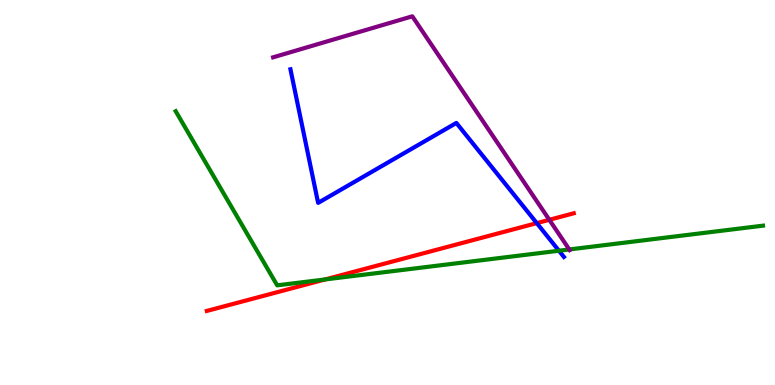[{'lines': ['blue', 'red'], 'intersections': [{'x': 6.93, 'y': 4.2}]}, {'lines': ['green', 'red'], 'intersections': [{'x': 4.2, 'y': 2.74}]}, {'lines': ['purple', 'red'], 'intersections': [{'x': 7.09, 'y': 4.29}]}, {'lines': ['blue', 'green'], 'intersections': [{'x': 7.21, 'y': 3.49}]}, {'lines': ['blue', 'purple'], 'intersections': []}, {'lines': ['green', 'purple'], 'intersections': [{'x': 7.35, 'y': 3.52}]}]